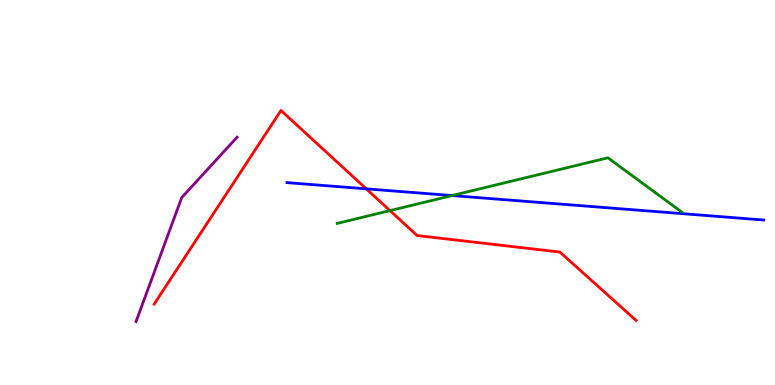[{'lines': ['blue', 'red'], 'intersections': [{'x': 4.73, 'y': 5.1}]}, {'lines': ['green', 'red'], 'intersections': [{'x': 5.03, 'y': 4.53}]}, {'lines': ['purple', 'red'], 'intersections': []}, {'lines': ['blue', 'green'], 'intersections': [{'x': 5.83, 'y': 4.92}]}, {'lines': ['blue', 'purple'], 'intersections': []}, {'lines': ['green', 'purple'], 'intersections': []}]